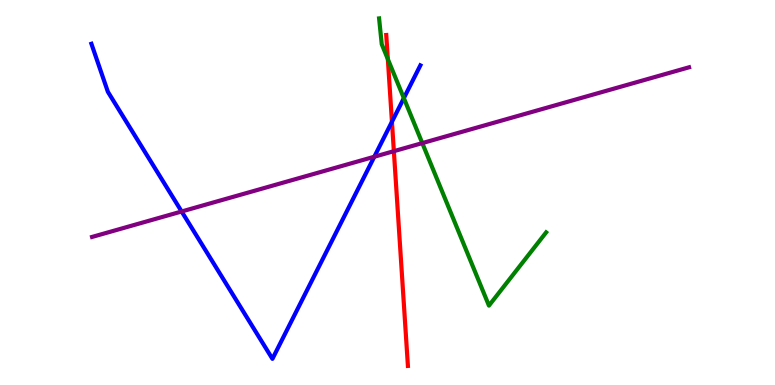[{'lines': ['blue', 'red'], 'intersections': [{'x': 5.06, 'y': 6.84}]}, {'lines': ['green', 'red'], 'intersections': [{'x': 5.0, 'y': 8.46}]}, {'lines': ['purple', 'red'], 'intersections': [{'x': 5.08, 'y': 6.07}]}, {'lines': ['blue', 'green'], 'intersections': [{'x': 5.21, 'y': 7.45}]}, {'lines': ['blue', 'purple'], 'intersections': [{'x': 2.34, 'y': 4.51}, {'x': 4.83, 'y': 5.93}]}, {'lines': ['green', 'purple'], 'intersections': [{'x': 5.45, 'y': 6.28}]}]